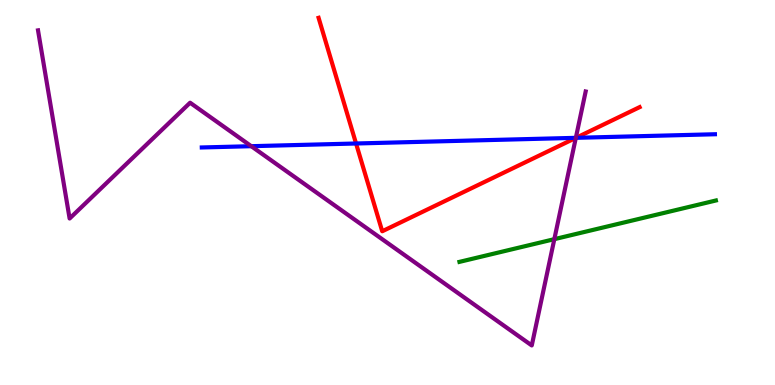[{'lines': ['blue', 'red'], 'intersections': [{'x': 4.59, 'y': 6.27}, {'x': 7.43, 'y': 6.42}]}, {'lines': ['green', 'red'], 'intersections': []}, {'lines': ['purple', 'red'], 'intersections': [{'x': 7.43, 'y': 6.42}]}, {'lines': ['blue', 'green'], 'intersections': []}, {'lines': ['blue', 'purple'], 'intersections': [{'x': 3.24, 'y': 6.2}, {'x': 7.43, 'y': 6.42}]}, {'lines': ['green', 'purple'], 'intersections': [{'x': 7.15, 'y': 3.79}]}]